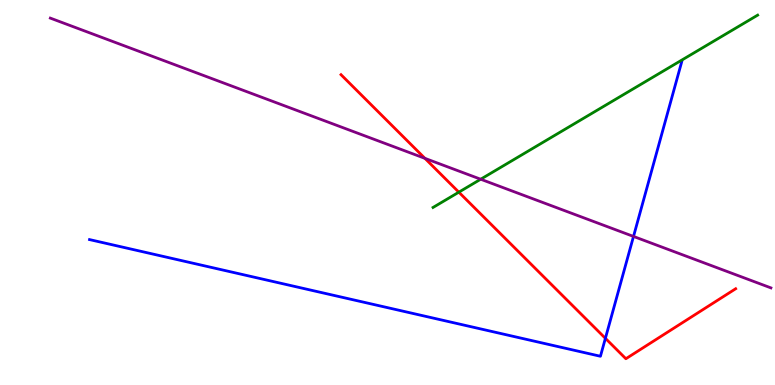[{'lines': ['blue', 'red'], 'intersections': [{'x': 7.81, 'y': 1.21}]}, {'lines': ['green', 'red'], 'intersections': [{'x': 5.92, 'y': 5.01}]}, {'lines': ['purple', 'red'], 'intersections': [{'x': 5.48, 'y': 5.89}]}, {'lines': ['blue', 'green'], 'intersections': []}, {'lines': ['blue', 'purple'], 'intersections': [{'x': 8.17, 'y': 3.86}]}, {'lines': ['green', 'purple'], 'intersections': [{'x': 6.2, 'y': 5.34}]}]